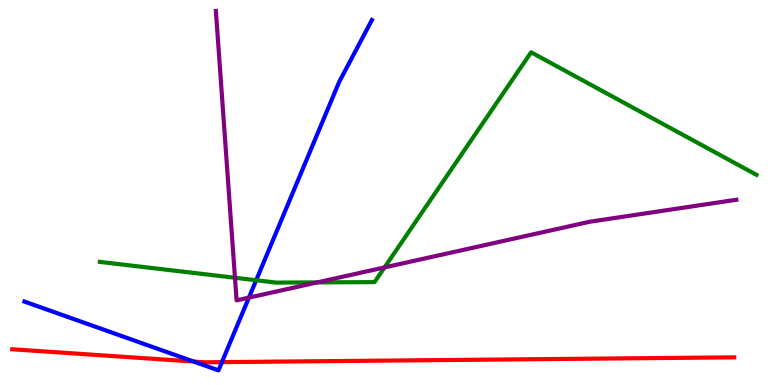[{'lines': ['blue', 'red'], 'intersections': [{'x': 2.5, 'y': 0.609}, {'x': 2.86, 'y': 0.594}]}, {'lines': ['green', 'red'], 'intersections': []}, {'lines': ['purple', 'red'], 'intersections': []}, {'lines': ['blue', 'green'], 'intersections': [{'x': 3.31, 'y': 2.72}]}, {'lines': ['blue', 'purple'], 'intersections': [{'x': 3.21, 'y': 2.27}]}, {'lines': ['green', 'purple'], 'intersections': [{'x': 3.03, 'y': 2.79}, {'x': 4.09, 'y': 2.67}, {'x': 4.96, 'y': 3.05}]}]